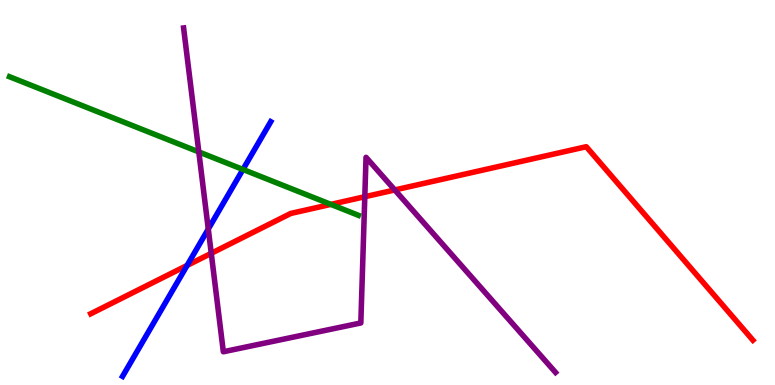[{'lines': ['blue', 'red'], 'intersections': [{'x': 2.41, 'y': 3.11}]}, {'lines': ['green', 'red'], 'intersections': [{'x': 4.27, 'y': 4.69}]}, {'lines': ['purple', 'red'], 'intersections': [{'x': 2.73, 'y': 3.42}, {'x': 4.71, 'y': 4.89}, {'x': 5.09, 'y': 5.07}]}, {'lines': ['blue', 'green'], 'intersections': [{'x': 3.13, 'y': 5.6}]}, {'lines': ['blue', 'purple'], 'intersections': [{'x': 2.69, 'y': 4.05}]}, {'lines': ['green', 'purple'], 'intersections': [{'x': 2.57, 'y': 6.05}]}]